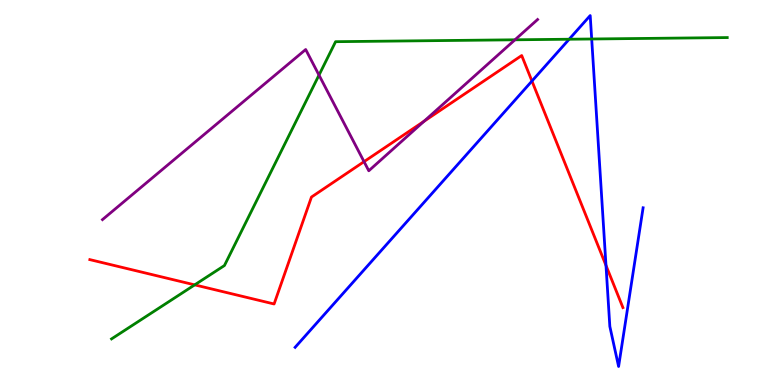[{'lines': ['blue', 'red'], 'intersections': [{'x': 6.86, 'y': 7.89}, {'x': 7.82, 'y': 3.11}]}, {'lines': ['green', 'red'], 'intersections': [{'x': 2.51, 'y': 2.6}]}, {'lines': ['purple', 'red'], 'intersections': [{'x': 4.7, 'y': 5.8}, {'x': 5.47, 'y': 6.85}]}, {'lines': ['blue', 'green'], 'intersections': [{'x': 7.34, 'y': 8.98}, {'x': 7.63, 'y': 8.99}]}, {'lines': ['blue', 'purple'], 'intersections': []}, {'lines': ['green', 'purple'], 'intersections': [{'x': 4.12, 'y': 8.05}, {'x': 6.64, 'y': 8.97}]}]